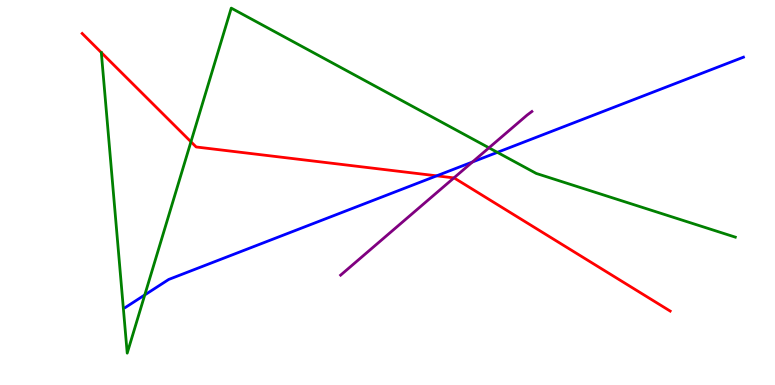[{'lines': ['blue', 'red'], 'intersections': [{'x': 5.63, 'y': 5.43}]}, {'lines': ['green', 'red'], 'intersections': [{'x': 2.46, 'y': 6.32}]}, {'lines': ['purple', 'red'], 'intersections': [{'x': 5.86, 'y': 5.38}]}, {'lines': ['blue', 'green'], 'intersections': [{'x': 1.87, 'y': 2.34}, {'x': 6.42, 'y': 6.04}]}, {'lines': ['blue', 'purple'], 'intersections': [{'x': 6.1, 'y': 5.79}]}, {'lines': ['green', 'purple'], 'intersections': [{'x': 6.31, 'y': 6.16}]}]